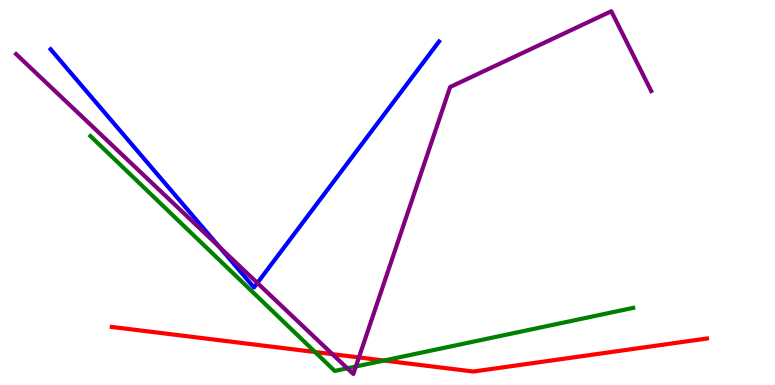[{'lines': ['blue', 'red'], 'intersections': []}, {'lines': ['green', 'red'], 'intersections': [{'x': 4.06, 'y': 0.857}, {'x': 4.96, 'y': 0.636}]}, {'lines': ['purple', 'red'], 'intersections': [{'x': 4.29, 'y': 0.801}, {'x': 4.63, 'y': 0.716}]}, {'lines': ['blue', 'green'], 'intersections': []}, {'lines': ['blue', 'purple'], 'intersections': [{'x': 2.83, 'y': 3.59}, {'x': 3.32, 'y': 2.65}]}, {'lines': ['green', 'purple'], 'intersections': [{'x': 4.48, 'y': 0.434}, {'x': 4.59, 'y': 0.481}]}]